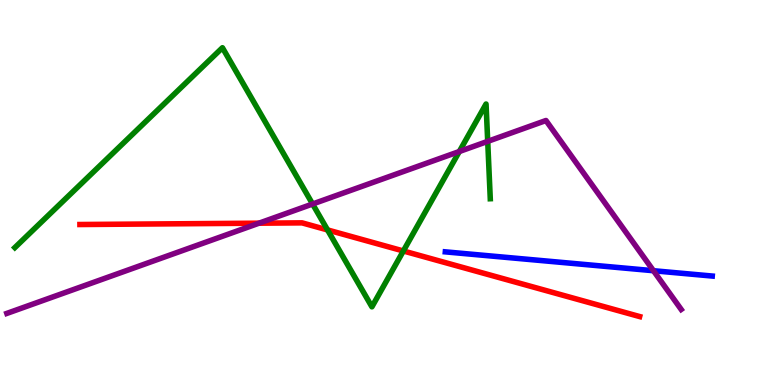[{'lines': ['blue', 'red'], 'intersections': []}, {'lines': ['green', 'red'], 'intersections': [{'x': 4.23, 'y': 4.03}, {'x': 5.2, 'y': 3.48}]}, {'lines': ['purple', 'red'], 'intersections': [{'x': 3.34, 'y': 4.2}]}, {'lines': ['blue', 'green'], 'intersections': []}, {'lines': ['blue', 'purple'], 'intersections': [{'x': 8.43, 'y': 2.97}]}, {'lines': ['green', 'purple'], 'intersections': [{'x': 4.03, 'y': 4.7}, {'x': 5.93, 'y': 6.06}, {'x': 6.29, 'y': 6.33}]}]